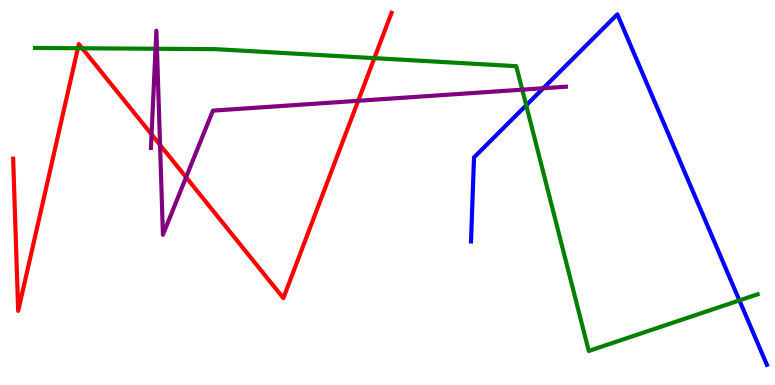[{'lines': ['blue', 'red'], 'intersections': []}, {'lines': ['green', 'red'], 'intersections': [{'x': 1.01, 'y': 8.75}, {'x': 1.06, 'y': 8.75}, {'x': 4.83, 'y': 8.49}]}, {'lines': ['purple', 'red'], 'intersections': [{'x': 1.96, 'y': 6.51}, {'x': 2.07, 'y': 6.24}, {'x': 2.4, 'y': 5.4}, {'x': 4.62, 'y': 7.38}]}, {'lines': ['blue', 'green'], 'intersections': [{'x': 6.79, 'y': 7.27}, {'x': 9.54, 'y': 2.2}]}, {'lines': ['blue', 'purple'], 'intersections': [{'x': 7.01, 'y': 7.71}]}, {'lines': ['green', 'purple'], 'intersections': [{'x': 2.01, 'y': 8.73}, {'x': 2.03, 'y': 8.73}, {'x': 6.74, 'y': 7.67}]}]